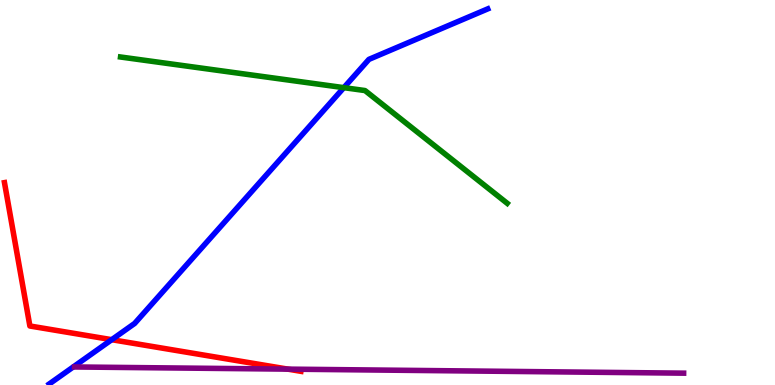[{'lines': ['blue', 'red'], 'intersections': [{'x': 1.44, 'y': 1.18}]}, {'lines': ['green', 'red'], 'intersections': []}, {'lines': ['purple', 'red'], 'intersections': [{'x': 3.71, 'y': 0.412}]}, {'lines': ['blue', 'green'], 'intersections': [{'x': 4.44, 'y': 7.72}]}, {'lines': ['blue', 'purple'], 'intersections': []}, {'lines': ['green', 'purple'], 'intersections': []}]